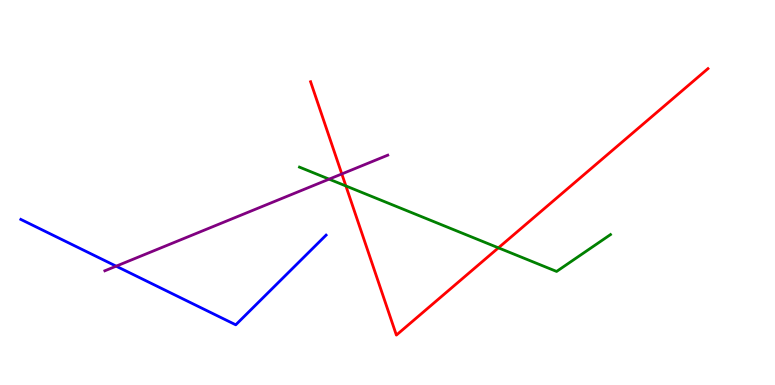[{'lines': ['blue', 'red'], 'intersections': []}, {'lines': ['green', 'red'], 'intersections': [{'x': 4.46, 'y': 5.17}, {'x': 6.43, 'y': 3.56}]}, {'lines': ['purple', 'red'], 'intersections': [{'x': 4.41, 'y': 5.48}]}, {'lines': ['blue', 'green'], 'intersections': []}, {'lines': ['blue', 'purple'], 'intersections': [{'x': 1.5, 'y': 3.09}]}, {'lines': ['green', 'purple'], 'intersections': [{'x': 4.25, 'y': 5.35}]}]